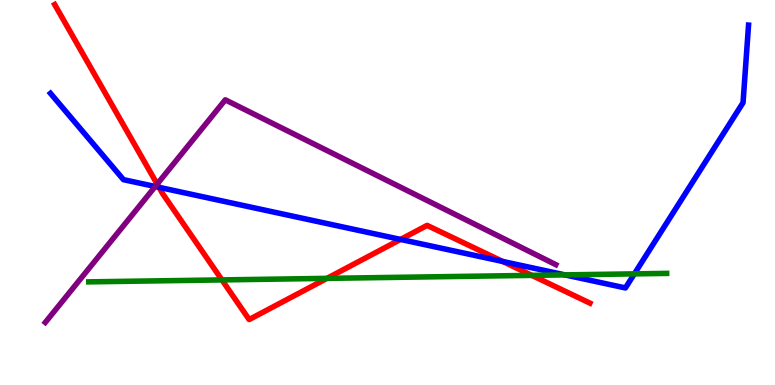[{'lines': ['blue', 'red'], 'intersections': [{'x': 2.05, 'y': 5.13}, {'x': 5.17, 'y': 3.78}, {'x': 6.49, 'y': 3.21}]}, {'lines': ['green', 'red'], 'intersections': [{'x': 2.86, 'y': 2.73}, {'x': 4.22, 'y': 2.77}, {'x': 6.86, 'y': 2.85}]}, {'lines': ['purple', 'red'], 'intersections': [{'x': 2.03, 'y': 5.22}]}, {'lines': ['blue', 'green'], 'intersections': [{'x': 7.29, 'y': 2.86}, {'x': 8.19, 'y': 2.89}]}, {'lines': ['blue', 'purple'], 'intersections': [{'x': 2.0, 'y': 5.16}]}, {'lines': ['green', 'purple'], 'intersections': []}]